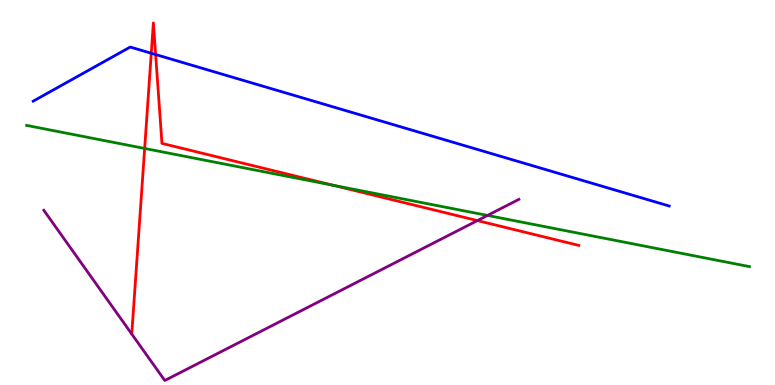[{'lines': ['blue', 'red'], 'intersections': [{'x': 1.95, 'y': 8.62}, {'x': 2.01, 'y': 8.58}]}, {'lines': ['green', 'red'], 'intersections': [{'x': 1.87, 'y': 6.14}, {'x': 4.3, 'y': 5.19}]}, {'lines': ['purple', 'red'], 'intersections': [{'x': 6.16, 'y': 4.27}]}, {'lines': ['blue', 'green'], 'intersections': []}, {'lines': ['blue', 'purple'], 'intersections': []}, {'lines': ['green', 'purple'], 'intersections': [{'x': 6.29, 'y': 4.4}]}]